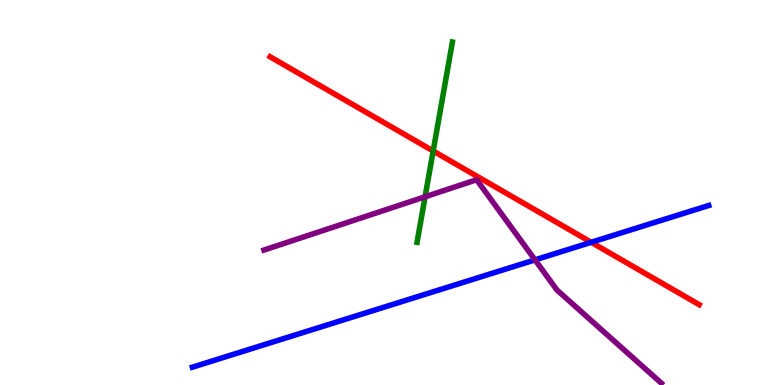[{'lines': ['blue', 'red'], 'intersections': [{'x': 7.63, 'y': 3.71}]}, {'lines': ['green', 'red'], 'intersections': [{'x': 5.59, 'y': 6.08}]}, {'lines': ['purple', 'red'], 'intersections': []}, {'lines': ['blue', 'green'], 'intersections': []}, {'lines': ['blue', 'purple'], 'intersections': [{'x': 6.9, 'y': 3.25}]}, {'lines': ['green', 'purple'], 'intersections': [{'x': 5.49, 'y': 4.89}]}]